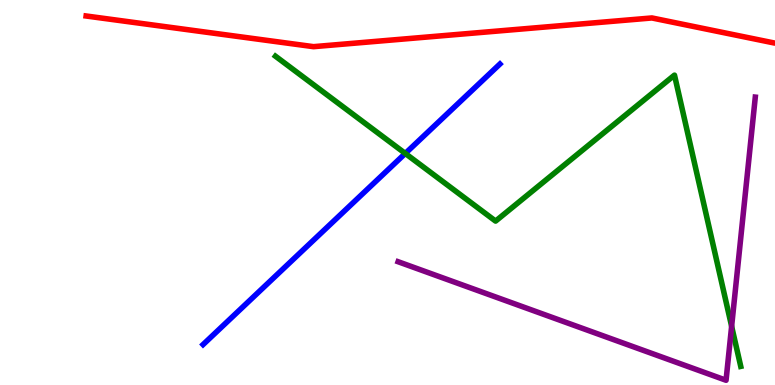[{'lines': ['blue', 'red'], 'intersections': []}, {'lines': ['green', 'red'], 'intersections': []}, {'lines': ['purple', 'red'], 'intersections': []}, {'lines': ['blue', 'green'], 'intersections': [{'x': 5.23, 'y': 6.01}]}, {'lines': ['blue', 'purple'], 'intersections': []}, {'lines': ['green', 'purple'], 'intersections': [{'x': 9.44, 'y': 1.52}]}]